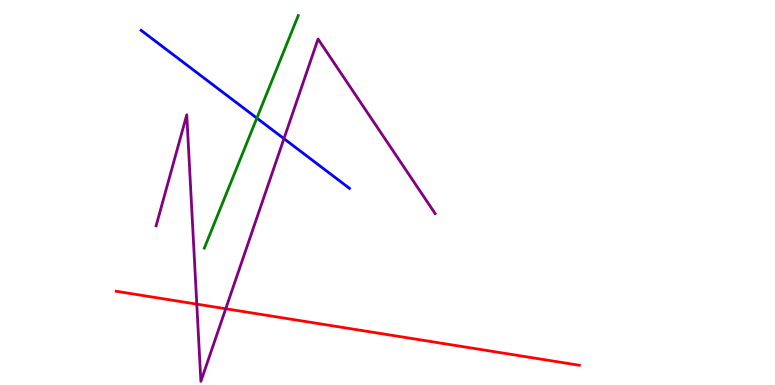[{'lines': ['blue', 'red'], 'intersections': []}, {'lines': ['green', 'red'], 'intersections': []}, {'lines': ['purple', 'red'], 'intersections': [{'x': 2.54, 'y': 2.1}, {'x': 2.91, 'y': 1.98}]}, {'lines': ['blue', 'green'], 'intersections': [{'x': 3.31, 'y': 6.93}]}, {'lines': ['blue', 'purple'], 'intersections': [{'x': 3.66, 'y': 6.4}]}, {'lines': ['green', 'purple'], 'intersections': []}]